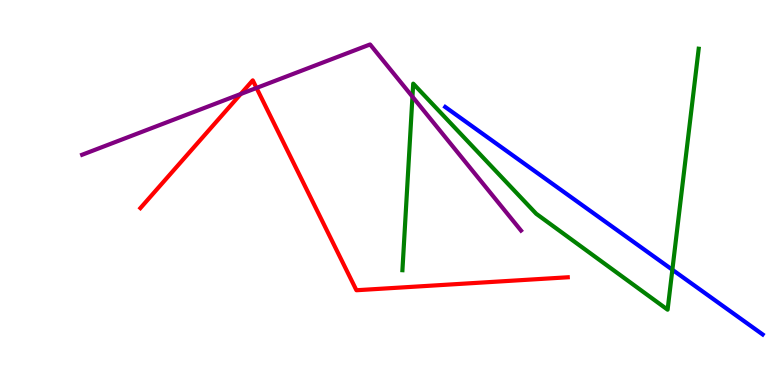[{'lines': ['blue', 'red'], 'intersections': []}, {'lines': ['green', 'red'], 'intersections': []}, {'lines': ['purple', 'red'], 'intersections': [{'x': 3.11, 'y': 7.56}, {'x': 3.31, 'y': 7.72}]}, {'lines': ['blue', 'green'], 'intersections': [{'x': 8.68, 'y': 2.99}]}, {'lines': ['blue', 'purple'], 'intersections': []}, {'lines': ['green', 'purple'], 'intersections': [{'x': 5.32, 'y': 7.49}]}]